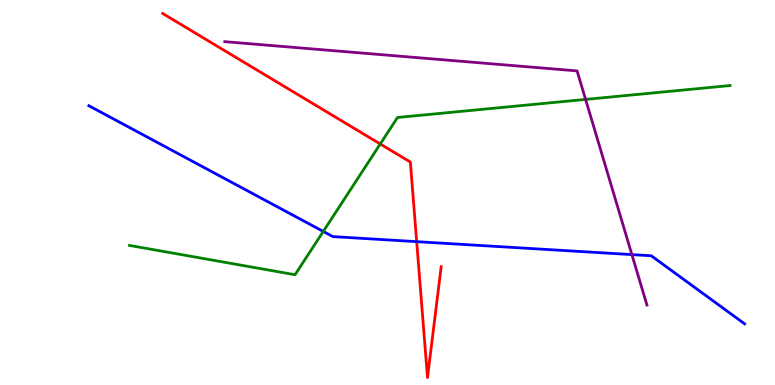[{'lines': ['blue', 'red'], 'intersections': [{'x': 5.38, 'y': 3.72}]}, {'lines': ['green', 'red'], 'intersections': [{'x': 4.91, 'y': 6.26}]}, {'lines': ['purple', 'red'], 'intersections': []}, {'lines': ['blue', 'green'], 'intersections': [{'x': 4.17, 'y': 3.99}]}, {'lines': ['blue', 'purple'], 'intersections': [{'x': 8.15, 'y': 3.39}]}, {'lines': ['green', 'purple'], 'intersections': [{'x': 7.56, 'y': 7.42}]}]